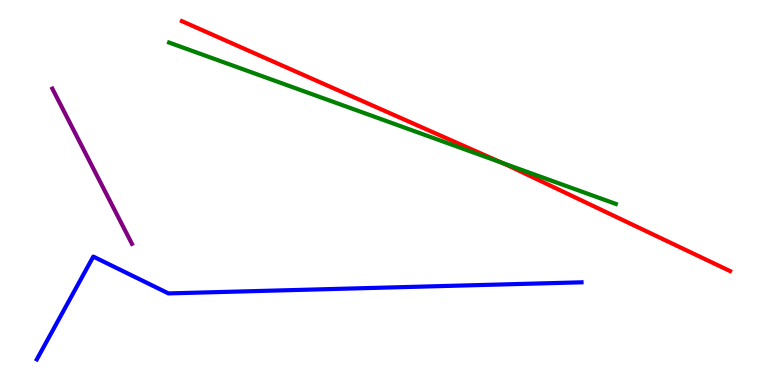[{'lines': ['blue', 'red'], 'intersections': []}, {'lines': ['green', 'red'], 'intersections': [{'x': 6.48, 'y': 5.77}]}, {'lines': ['purple', 'red'], 'intersections': []}, {'lines': ['blue', 'green'], 'intersections': []}, {'lines': ['blue', 'purple'], 'intersections': []}, {'lines': ['green', 'purple'], 'intersections': []}]